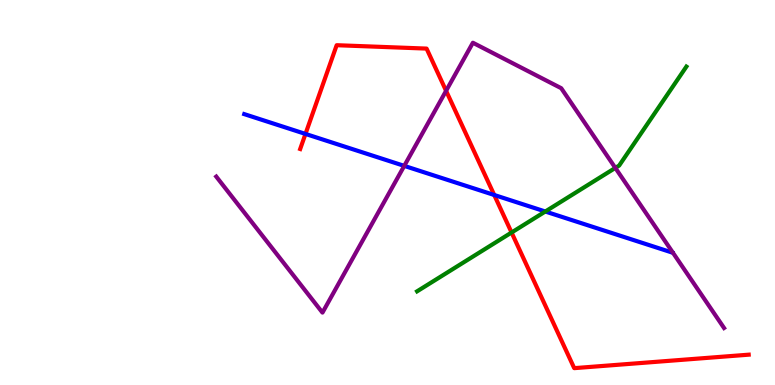[{'lines': ['blue', 'red'], 'intersections': [{'x': 3.94, 'y': 6.52}, {'x': 6.38, 'y': 4.94}]}, {'lines': ['green', 'red'], 'intersections': [{'x': 6.6, 'y': 3.96}]}, {'lines': ['purple', 'red'], 'intersections': [{'x': 5.76, 'y': 7.64}]}, {'lines': ['blue', 'green'], 'intersections': [{'x': 7.04, 'y': 4.51}]}, {'lines': ['blue', 'purple'], 'intersections': [{'x': 5.22, 'y': 5.69}]}, {'lines': ['green', 'purple'], 'intersections': [{'x': 7.94, 'y': 5.64}]}]